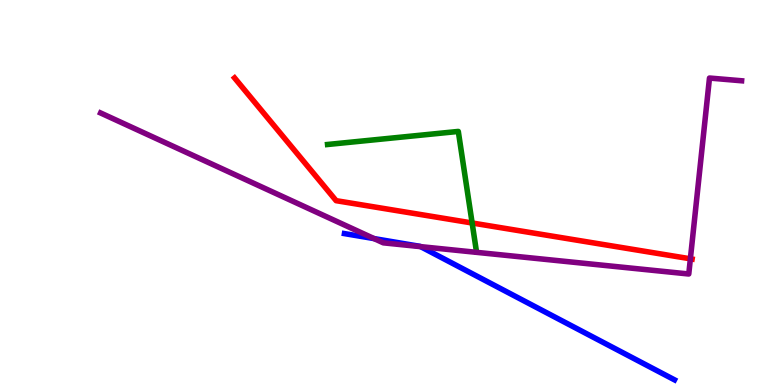[{'lines': ['blue', 'red'], 'intersections': []}, {'lines': ['green', 'red'], 'intersections': [{'x': 6.09, 'y': 4.21}]}, {'lines': ['purple', 'red'], 'intersections': [{'x': 8.91, 'y': 3.28}]}, {'lines': ['blue', 'green'], 'intersections': []}, {'lines': ['blue', 'purple'], 'intersections': [{'x': 4.83, 'y': 3.8}, {'x': 5.43, 'y': 3.59}]}, {'lines': ['green', 'purple'], 'intersections': []}]